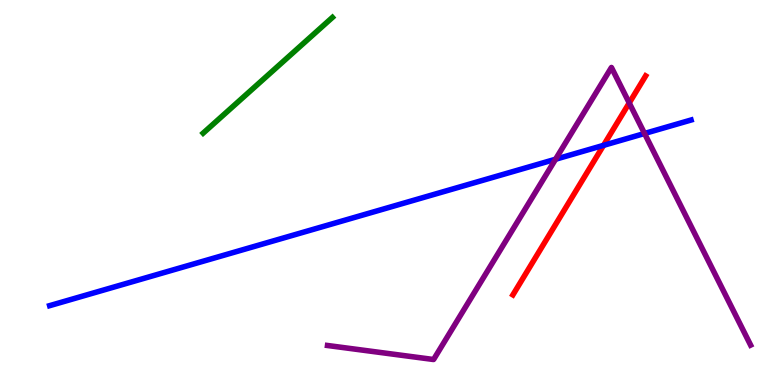[{'lines': ['blue', 'red'], 'intersections': [{'x': 7.79, 'y': 6.22}]}, {'lines': ['green', 'red'], 'intersections': []}, {'lines': ['purple', 'red'], 'intersections': [{'x': 8.12, 'y': 7.33}]}, {'lines': ['blue', 'green'], 'intersections': []}, {'lines': ['blue', 'purple'], 'intersections': [{'x': 7.17, 'y': 5.86}, {'x': 8.32, 'y': 6.53}]}, {'lines': ['green', 'purple'], 'intersections': []}]